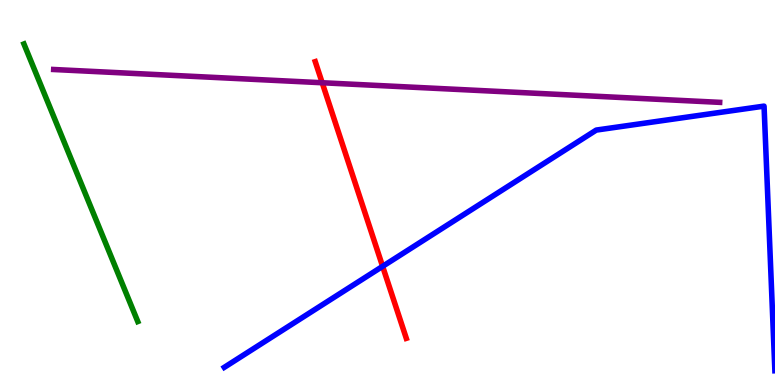[{'lines': ['blue', 'red'], 'intersections': [{'x': 4.94, 'y': 3.08}]}, {'lines': ['green', 'red'], 'intersections': []}, {'lines': ['purple', 'red'], 'intersections': [{'x': 4.16, 'y': 7.85}]}, {'lines': ['blue', 'green'], 'intersections': []}, {'lines': ['blue', 'purple'], 'intersections': []}, {'lines': ['green', 'purple'], 'intersections': []}]